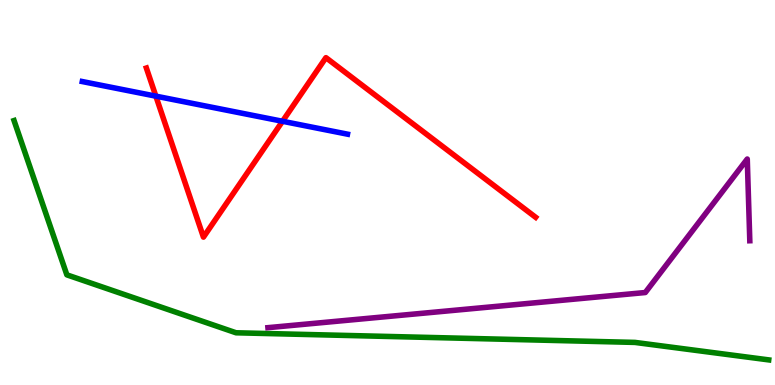[{'lines': ['blue', 'red'], 'intersections': [{'x': 2.01, 'y': 7.5}, {'x': 3.65, 'y': 6.85}]}, {'lines': ['green', 'red'], 'intersections': []}, {'lines': ['purple', 'red'], 'intersections': []}, {'lines': ['blue', 'green'], 'intersections': []}, {'lines': ['blue', 'purple'], 'intersections': []}, {'lines': ['green', 'purple'], 'intersections': []}]